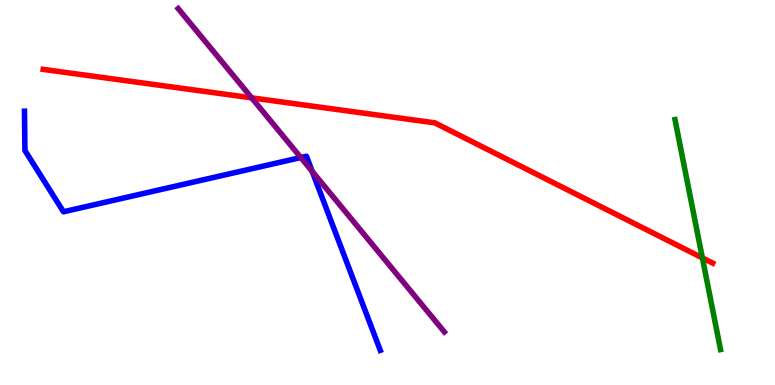[{'lines': ['blue', 'red'], 'intersections': []}, {'lines': ['green', 'red'], 'intersections': [{'x': 9.06, 'y': 3.3}]}, {'lines': ['purple', 'red'], 'intersections': [{'x': 3.25, 'y': 7.46}]}, {'lines': ['blue', 'green'], 'intersections': []}, {'lines': ['blue', 'purple'], 'intersections': [{'x': 3.88, 'y': 5.91}, {'x': 4.03, 'y': 5.55}]}, {'lines': ['green', 'purple'], 'intersections': []}]